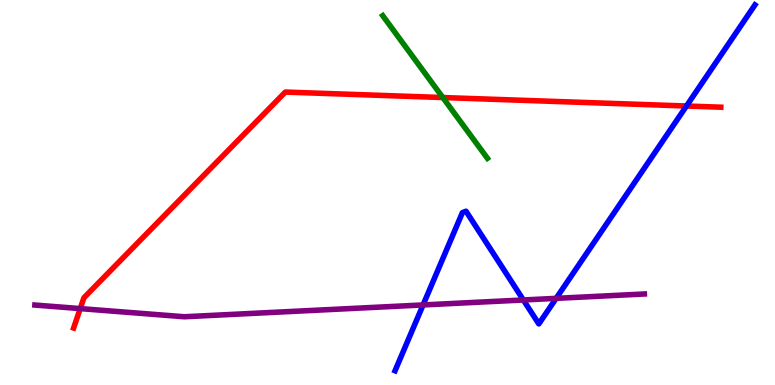[{'lines': ['blue', 'red'], 'intersections': [{'x': 8.86, 'y': 7.25}]}, {'lines': ['green', 'red'], 'intersections': [{'x': 5.71, 'y': 7.47}]}, {'lines': ['purple', 'red'], 'intersections': [{'x': 1.04, 'y': 1.98}]}, {'lines': ['blue', 'green'], 'intersections': []}, {'lines': ['blue', 'purple'], 'intersections': [{'x': 5.46, 'y': 2.08}, {'x': 6.75, 'y': 2.21}, {'x': 7.18, 'y': 2.25}]}, {'lines': ['green', 'purple'], 'intersections': []}]